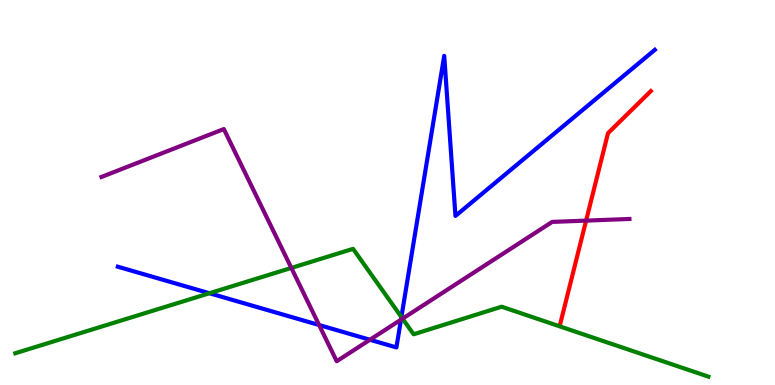[{'lines': ['blue', 'red'], 'intersections': []}, {'lines': ['green', 'red'], 'intersections': []}, {'lines': ['purple', 'red'], 'intersections': [{'x': 7.56, 'y': 4.27}]}, {'lines': ['blue', 'green'], 'intersections': [{'x': 2.7, 'y': 2.38}, {'x': 5.18, 'y': 1.77}]}, {'lines': ['blue', 'purple'], 'intersections': [{'x': 4.12, 'y': 1.56}, {'x': 4.77, 'y': 1.18}, {'x': 5.17, 'y': 1.7}]}, {'lines': ['green', 'purple'], 'intersections': [{'x': 3.76, 'y': 3.04}, {'x': 5.19, 'y': 1.72}]}]